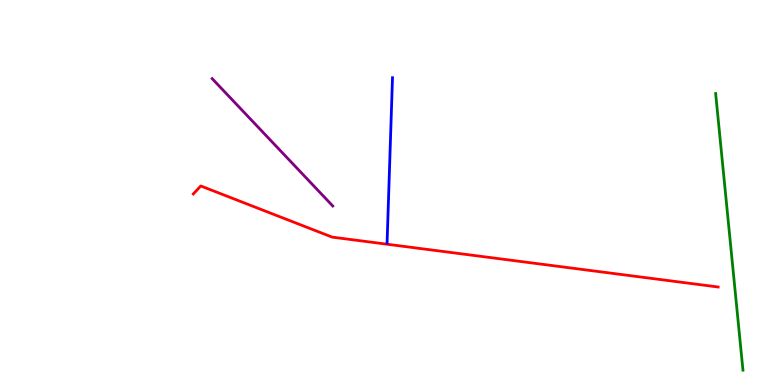[{'lines': ['blue', 'red'], 'intersections': []}, {'lines': ['green', 'red'], 'intersections': []}, {'lines': ['purple', 'red'], 'intersections': []}, {'lines': ['blue', 'green'], 'intersections': []}, {'lines': ['blue', 'purple'], 'intersections': []}, {'lines': ['green', 'purple'], 'intersections': []}]